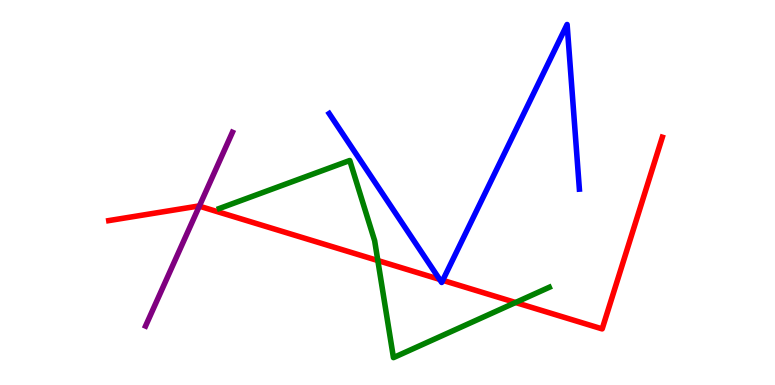[{'lines': ['blue', 'red'], 'intersections': [{'x': 5.67, 'y': 2.74}, {'x': 5.71, 'y': 2.72}]}, {'lines': ['green', 'red'], 'intersections': [{'x': 4.88, 'y': 3.23}, {'x': 6.65, 'y': 2.14}]}, {'lines': ['purple', 'red'], 'intersections': [{'x': 2.57, 'y': 4.65}]}, {'lines': ['blue', 'green'], 'intersections': []}, {'lines': ['blue', 'purple'], 'intersections': []}, {'lines': ['green', 'purple'], 'intersections': []}]